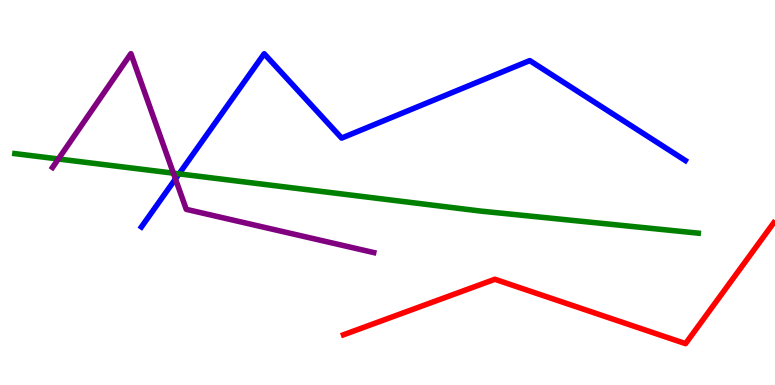[{'lines': ['blue', 'red'], 'intersections': []}, {'lines': ['green', 'red'], 'intersections': []}, {'lines': ['purple', 'red'], 'intersections': []}, {'lines': ['blue', 'green'], 'intersections': [{'x': 2.31, 'y': 5.48}]}, {'lines': ['blue', 'purple'], 'intersections': [{'x': 2.26, 'y': 5.35}]}, {'lines': ['green', 'purple'], 'intersections': [{'x': 0.753, 'y': 5.87}, {'x': 2.24, 'y': 5.5}]}]